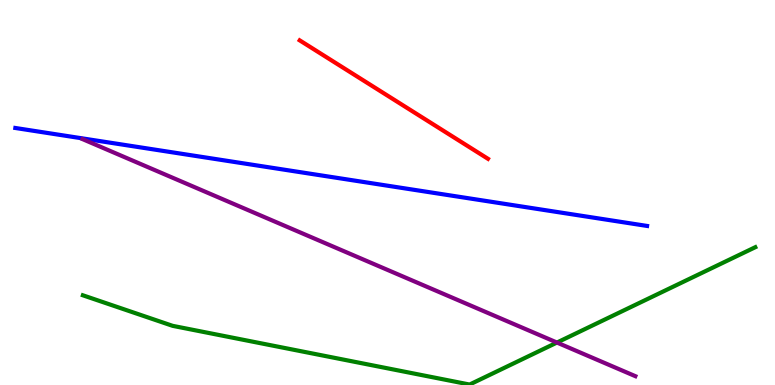[{'lines': ['blue', 'red'], 'intersections': []}, {'lines': ['green', 'red'], 'intersections': []}, {'lines': ['purple', 'red'], 'intersections': []}, {'lines': ['blue', 'green'], 'intersections': []}, {'lines': ['blue', 'purple'], 'intersections': []}, {'lines': ['green', 'purple'], 'intersections': [{'x': 7.19, 'y': 1.1}]}]